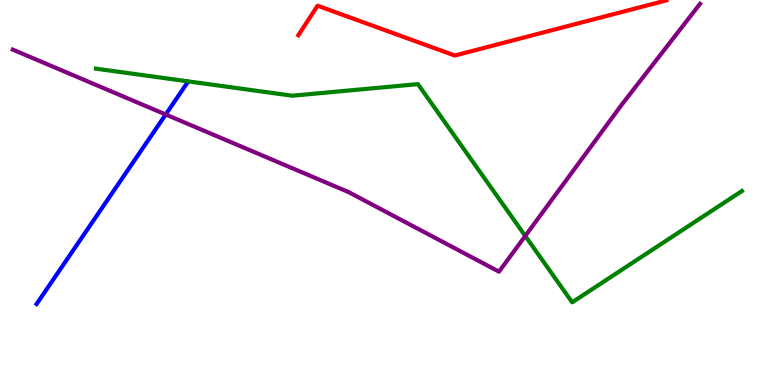[{'lines': ['blue', 'red'], 'intersections': []}, {'lines': ['green', 'red'], 'intersections': []}, {'lines': ['purple', 'red'], 'intersections': []}, {'lines': ['blue', 'green'], 'intersections': []}, {'lines': ['blue', 'purple'], 'intersections': [{'x': 2.14, 'y': 7.03}]}, {'lines': ['green', 'purple'], 'intersections': [{'x': 6.78, 'y': 3.87}]}]